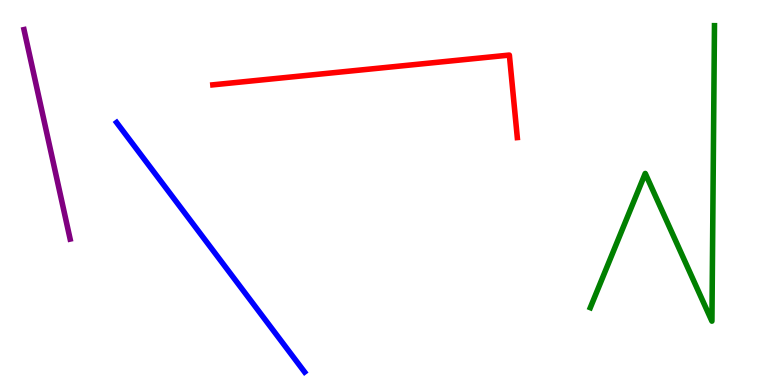[{'lines': ['blue', 'red'], 'intersections': []}, {'lines': ['green', 'red'], 'intersections': []}, {'lines': ['purple', 'red'], 'intersections': []}, {'lines': ['blue', 'green'], 'intersections': []}, {'lines': ['blue', 'purple'], 'intersections': []}, {'lines': ['green', 'purple'], 'intersections': []}]